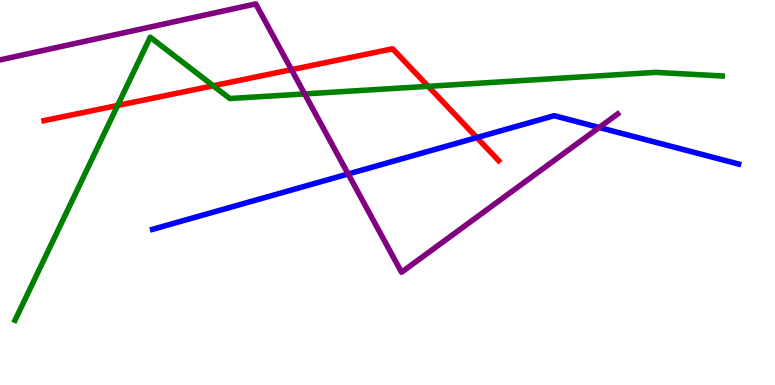[{'lines': ['blue', 'red'], 'intersections': [{'x': 6.15, 'y': 6.43}]}, {'lines': ['green', 'red'], 'intersections': [{'x': 1.52, 'y': 7.26}, {'x': 2.75, 'y': 7.77}, {'x': 5.53, 'y': 7.76}]}, {'lines': ['purple', 'red'], 'intersections': [{'x': 3.76, 'y': 8.19}]}, {'lines': ['blue', 'green'], 'intersections': []}, {'lines': ['blue', 'purple'], 'intersections': [{'x': 4.49, 'y': 5.48}, {'x': 7.73, 'y': 6.69}]}, {'lines': ['green', 'purple'], 'intersections': [{'x': 3.93, 'y': 7.56}]}]